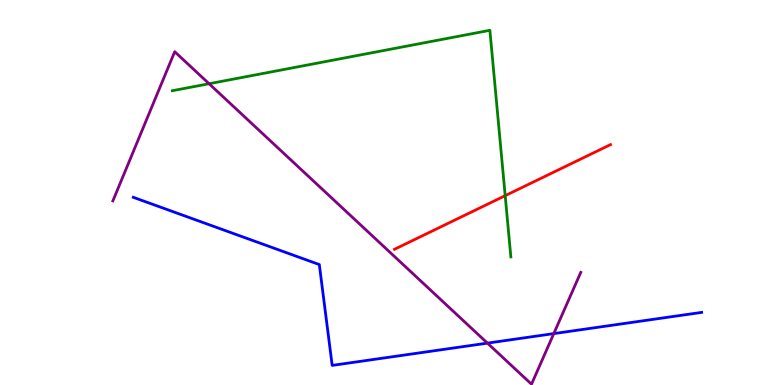[{'lines': ['blue', 'red'], 'intersections': []}, {'lines': ['green', 'red'], 'intersections': [{'x': 6.52, 'y': 4.92}]}, {'lines': ['purple', 'red'], 'intersections': []}, {'lines': ['blue', 'green'], 'intersections': []}, {'lines': ['blue', 'purple'], 'intersections': [{'x': 6.29, 'y': 1.09}, {'x': 7.15, 'y': 1.33}]}, {'lines': ['green', 'purple'], 'intersections': [{'x': 2.7, 'y': 7.83}]}]